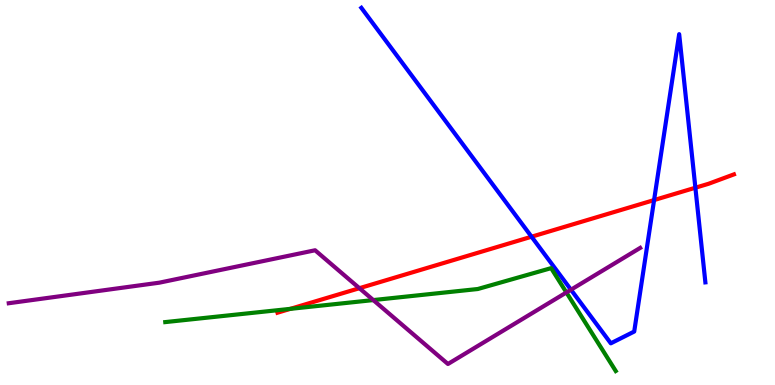[{'lines': ['blue', 'red'], 'intersections': [{'x': 6.86, 'y': 3.85}, {'x': 8.44, 'y': 4.8}, {'x': 8.97, 'y': 5.12}]}, {'lines': ['green', 'red'], 'intersections': [{'x': 3.75, 'y': 1.98}]}, {'lines': ['purple', 'red'], 'intersections': [{'x': 4.64, 'y': 2.51}]}, {'lines': ['blue', 'green'], 'intersections': []}, {'lines': ['blue', 'purple'], 'intersections': [{'x': 7.37, 'y': 2.47}]}, {'lines': ['green', 'purple'], 'intersections': [{'x': 4.82, 'y': 2.21}, {'x': 7.31, 'y': 2.4}]}]